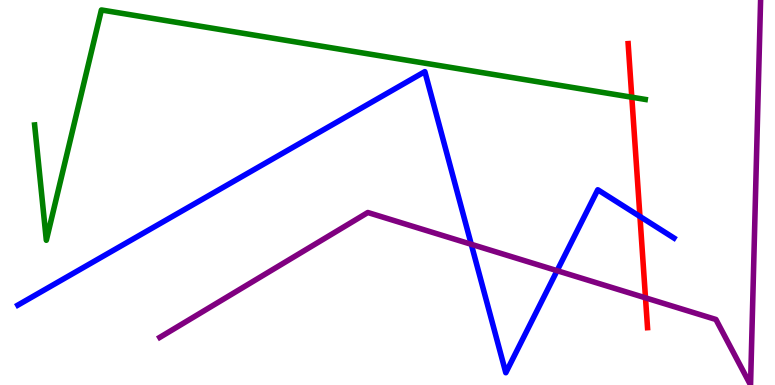[{'lines': ['blue', 'red'], 'intersections': [{'x': 8.26, 'y': 4.38}]}, {'lines': ['green', 'red'], 'intersections': [{'x': 8.15, 'y': 7.47}]}, {'lines': ['purple', 'red'], 'intersections': [{'x': 8.33, 'y': 2.26}]}, {'lines': ['blue', 'green'], 'intersections': []}, {'lines': ['blue', 'purple'], 'intersections': [{'x': 6.08, 'y': 3.65}, {'x': 7.19, 'y': 2.97}]}, {'lines': ['green', 'purple'], 'intersections': []}]